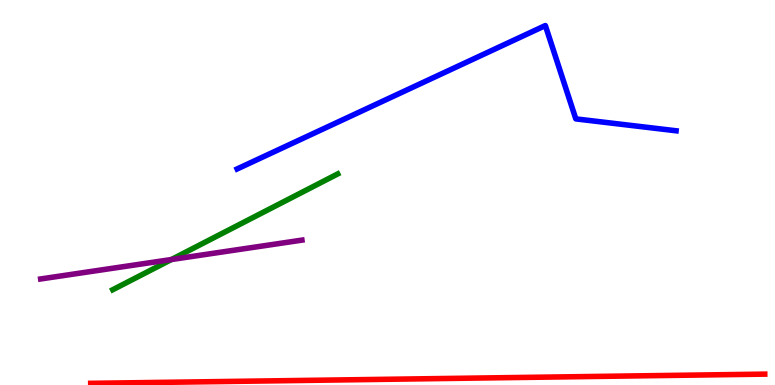[{'lines': ['blue', 'red'], 'intersections': []}, {'lines': ['green', 'red'], 'intersections': []}, {'lines': ['purple', 'red'], 'intersections': []}, {'lines': ['blue', 'green'], 'intersections': []}, {'lines': ['blue', 'purple'], 'intersections': []}, {'lines': ['green', 'purple'], 'intersections': [{'x': 2.21, 'y': 3.26}]}]